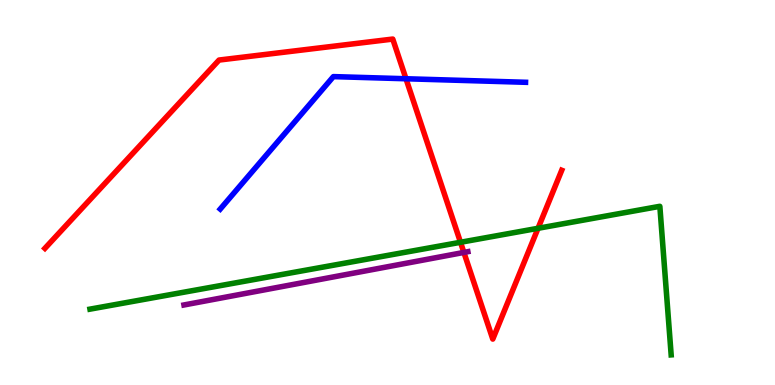[{'lines': ['blue', 'red'], 'intersections': [{'x': 5.24, 'y': 7.95}]}, {'lines': ['green', 'red'], 'intersections': [{'x': 5.94, 'y': 3.71}, {'x': 6.94, 'y': 4.07}]}, {'lines': ['purple', 'red'], 'intersections': [{'x': 5.99, 'y': 3.44}]}, {'lines': ['blue', 'green'], 'intersections': []}, {'lines': ['blue', 'purple'], 'intersections': []}, {'lines': ['green', 'purple'], 'intersections': []}]